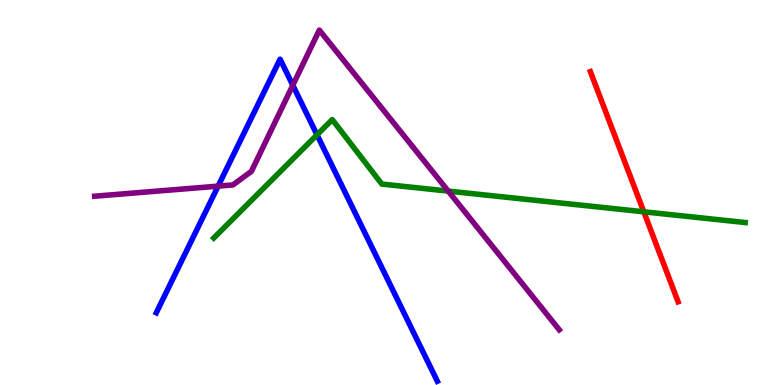[{'lines': ['blue', 'red'], 'intersections': []}, {'lines': ['green', 'red'], 'intersections': [{'x': 8.31, 'y': 4.5}]}, {'lines': ['purple', 'red'], 'intersections': []}, {'lines': ['blue', 'green'], 'intersections': [{'x': 4.09, 'y': 6.5}]}, {'lines': ['blue', 'purple'], 'intersections': [{'x': 2.81, 'y': 5.17}, {'x': 3.78, 'y': 7.79}]}, {'lines': ['green', 'purple'], 'intersections': [{'x': 5.78, 'y': 5.04}]}]